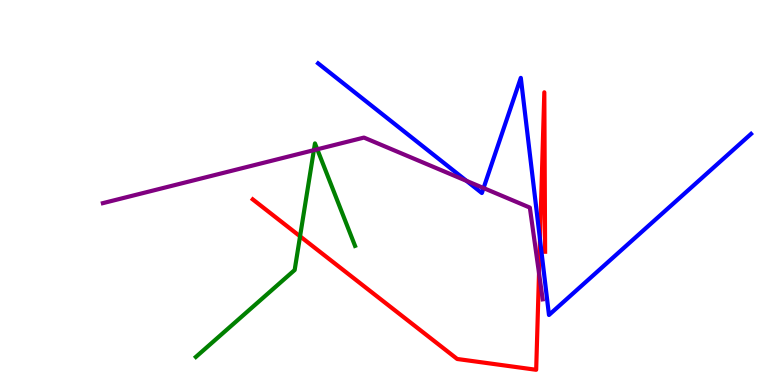[{'lines': ['blue', 'red'], 'intersections': [{'x': 6.97, 'y': 3.78}]}, {'lines': ['green', 'red'], 'intersections': [{'x': 3.87, 'y': 3.86}]}, {'lines': ['purple', 'red'], 'intersections': [{'x': 6.95, 'y': 2.9}]}, {'lines': ['blue', 'green'], 'intersections': []}, {'lines': ['blue', 'purple'], 'intersections': [{'x': 6.02, 'y': 5.3}, {'x': 6.24, 'y': 5.12}]}, {'lines': ['green', 'purple'], 'intersections': [{'x': 4.05, 'y': 6.1}, {'x': 4.09, 'y': 6.12}]}]